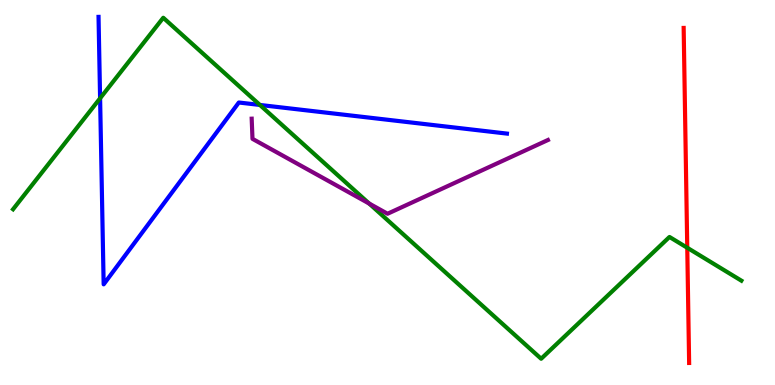[{'lines': ['blue', 'red'], 'intersections': []}, {'lines': ['green', 'red'], 'intersections': [{'x': 8.87, 'y': 3.56}]}, {'lines': ['purple', 'red'], 'intersections': []}, {'lines': ['blue', 'green'], 'intersections': [{'x': 1.29, 'y': 7.45}, {'x': 3.35, 'y': 7.27}]}, {'lines': ['blue', 'purple'], 'intersections': []}, {'lines': ['green', 'purple'], 'intersections': [{'x': 4.76, 'y': 4.71}]}]